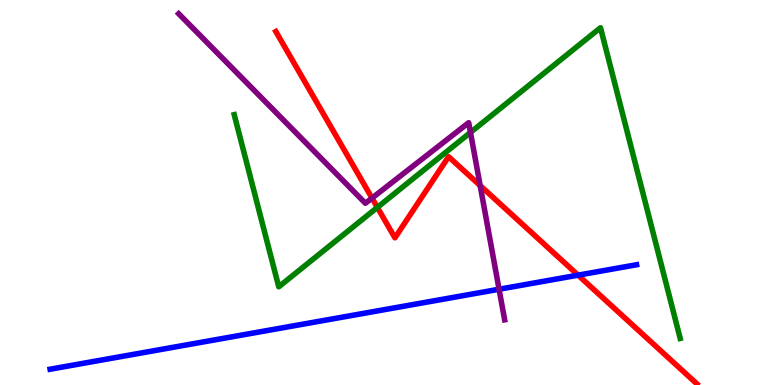[{'lines': ['blue', 'red'], 'intersections': [{'x': 7.46, 'y': 2.85}]}, {'lines': ['green', 'red'], 'intersections': [{'x': 4.87, 'y': 4.61}]}, {'lines': ['purple', 'red'], 'intersections': [{'x': 4.8, 'y': 4.85}, {'x': 6.2, 'y': 5.18}]}, {'lines': ['blue', 'green'], 'intersections': []}, {'lines': ['blue', 'purple'], 'intersections': [{'x': 6.44, 'y': 2.49}]}, {'lines': ['green', 'purple'], 'intersections': [{'x': 6.07, 'y': 6.56}]}]